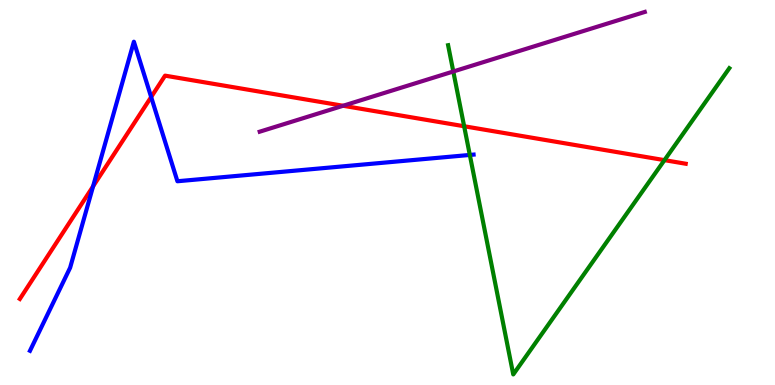[{'lines': ['blue', 'red'], 'intersections': [{'x': 1.2, 'y': 5.16}, {'x': 1.95, 'y': 7.48}]}, {'lines': ['green', 'red'], 'intersections': [{'x': 5.99, 'y': 6.72}, {'x': 8.57, 'y': 5.84}]}, {'lines': ['purple', 'red'], 'intersections': [{'x': 4.43, 'y': 7.25}]}, {'lines': ['blue', 'green'], 'intersections': [{'x': 6.06, 'y': 5.98}]}, {'lines': ['blue', 'purple'], 'intersections': []}, {'lines': ['green', 'purple'], 'intersections': [{'x': 5.85, 'y': 8.14}]}]